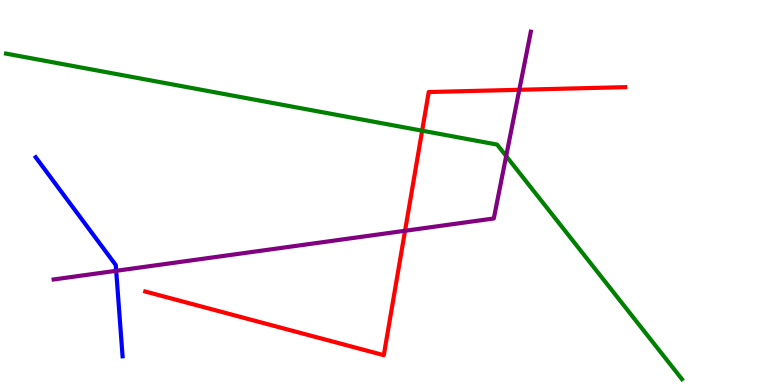[{'lines': ['blue', 'red'], 'intersections': []}, {'lines': ['green', 'red'], 'intersections': [{'x': 5.45, 'y': 6.61}]}, {'lines': ['purple', 'red'], 'intersections': [{'x': 5.23, 'y': 4.01}, {'x': 6.7, 'y': 7.67}]}, {'lines': ['blue', 'green'], 'intersections': []}, {'lines': ['blue', 'purple'], 'intersections': [{'x': 1.5, 'y': 2.97}]}, {'lines': ['green', 'purple'], 'intersections': [{'x': 6.53, 'y': 5.95}]}]